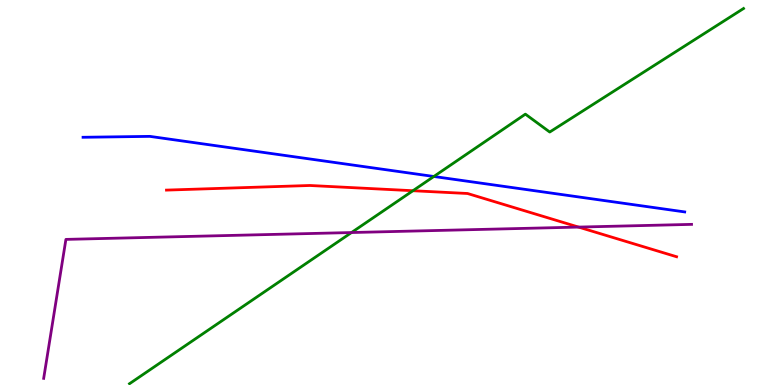[{'lines': ['blue', 'red'], 'intersections': []}, {'lines': ['green', 'red'], 'intersections': [{'x': 5.33, 'y': 5.05}]}, {'lines': ['purple', 'red'], 'intersections': [{'x': 7.47, 'y': 4.1}]}, {'lines': ['blue', 'green'], 'intersections': [{'x': 5.6, 'y': 5.42}]}, {'lines': ['blue', 'purple'], 'intersections': []}, {'lines': ['green', 'purple'], 'intersections': [{'x': 4.54, 'y': 3.96}]}]